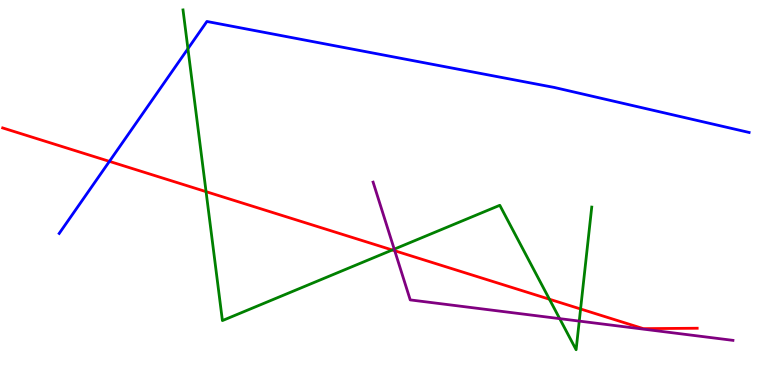[{'lines': ['blue', 'red'], 'intersections': [{'x': 1.41, 'y': 5.81}]}, {'lines': ['green', 'red'], 'intersections': [{'x': 2.66, 'y': 5.02}, {'x': 5.06, 'y': 3.51}, {'x': 7.09, 'y': 2.23}, {'x': 7.49, 'y': 1.97}]}, {'lines': ['purple', 'red'], 'intersections': [{'x': 5.09, 'y': 3.49}]}, {'lines': ['blue', 'green'], 'intersections': [{'x': 2.42, 'y': 8.73}]}, {'lines': ['blue', 'purple'], 'intersections': []}, {'lines': ['green', 'purple'], 'intersections': [{'x': 5.09, 'y': 3.53}, {'x': 7.22, 'y': 1.72}, {'x': 7.47, 'y': 1.66}]}]